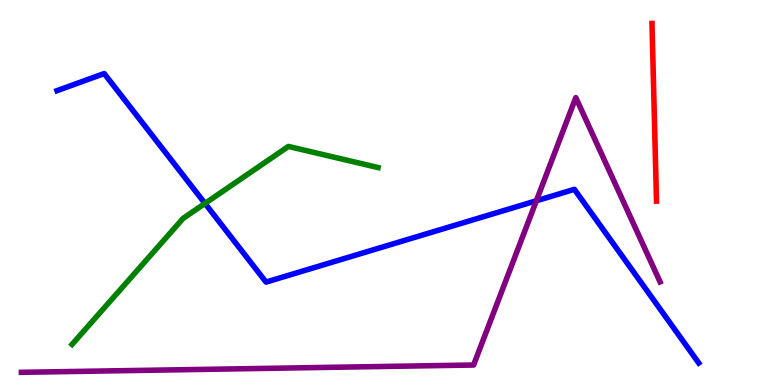[{'lines': ['blue', 'red'], 'intersections': []}, {'lines': ['green', 'red'], 'intersections': []}, {'lines': ['purple', 'red'], 'intersections': []}, {'lines': ['blue', 'green'], 'intersections': [{'x': 2.65, 'y': 4.72}]}, {'lines': ['blue', 'purple'], 'intersections': [{'x': 6.92, 'y': 4.78}]}, {'lines': ['green', 'purple'], 'intersections': []}]